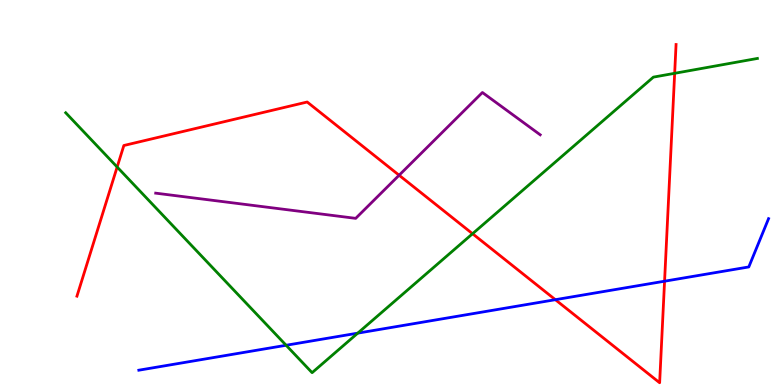[{'lines': ['blue', 'red'], 'intersections': [{'x': 7.17, 'y': 2.22}, {'x': 8.58, 'y': 2.7}]}, {'lines': ['green', 'red'], 'intersections': [{'x': 1.51, 'y': 5.66}, {'x': 6.1, 'y': 3.93}, {'x': 8.71, 'y': 8.1}]}, {'lines': ['purple', 'red'], 'intersections': [{'x': 5.15, 'y': 5.45}]}, {'lines': ['blue', 'green'], 'intersections': [{'x': 3.69, 'y': 1.03}, {'x': 4.62, 'y': 1.35}]}, {'lines': ['blue', 'purple'], 'intersections': []}, {'lines': ['green', 'purple'], 'intersections': []}]